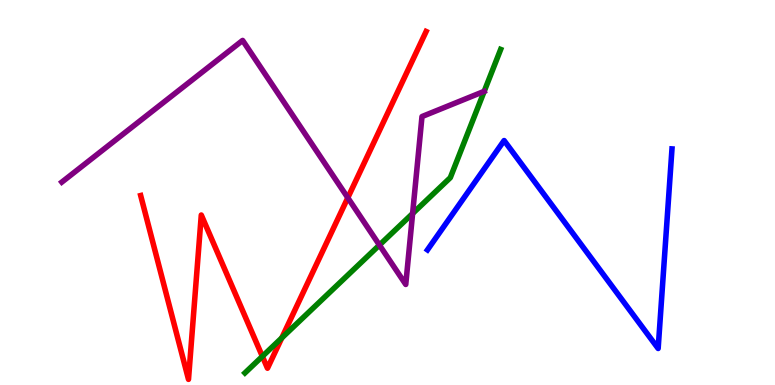[{'lines': ['blue', 'red'], 'intersections': []}, {'lines': ['green', 'red'], 'intersections': [{'x': 3.39, 'y': 0.743}, {'x': 3.64, 'y': 1.22}]}, {'lines': ['purple', 'red'], 'intersections': [{'x': 4.49, 'y': 4.86}]}, {'lines': ['blue', 'green'], 'intersections': []}, {'lines': ['blue', 'purple'], 'intersections': []}, {'lines': ['green', 'purple'], 'intersections': [{'x': 4.9, 'y': 3.63}, {'x': 5.32, 'y': 4.45}]}]